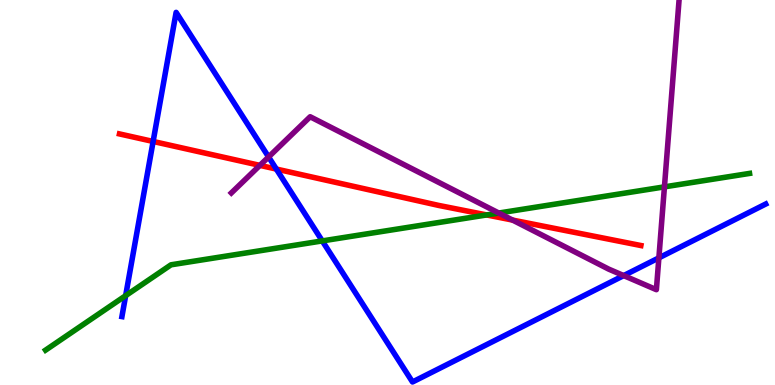[{'lines': ['blue', 'red'], 'intersections': [{'x': 1.98, 'y': 6.33}, {'x': 3.57, 'y': 5.61}]}, {'lines': ['green', 'red'], 'intersections': [{'x': 6.28, 'y': 4.42}]}, {'lines': ['purple', 'red'], 'intersections': [{'x': 3.35, 'y': 5.7}, {'x': 6.61, 'y': 4.28}]}, {'lines': ['blue', 'green'], 'intersections': [{'x': 1.62, 'y': 2.32}, {'x': 4.16, 'y': 3.74}]}, {'lines': ['blue', 'purple'], 'intersections': [{'x': 3.47, 'y': 5.92}, {'x': 8.05, 'y': 2.84}, {'x': 8.5, 'y': 3.3}]}, {'lines': ['green', 'purple'], 'intersections': [{'x': 6.44, 'y': 4.47}, {'x': 8.57, 'y': 5.15}]}]